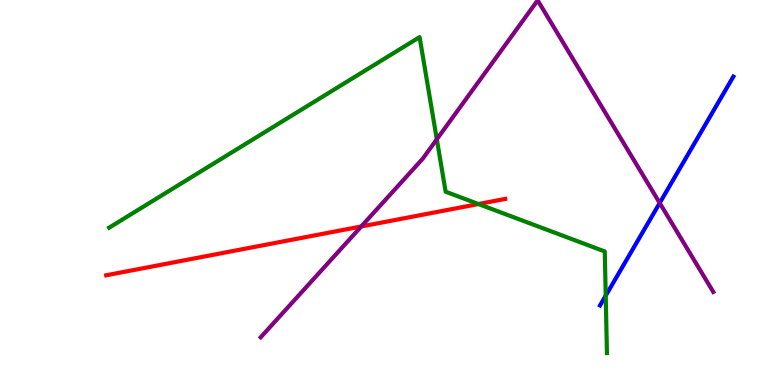[{'lines': ['blue', 'red'], 'intersections': []}, {'lines': ['green', 'red'], 'intersections': [{'x': 6.17, 'y': 4.7}]}, {'lines': ['purple', 'red'], 'intersections': [{'x': 4.66, 'y': 4.12}]}, {'lines': ['blue', 'green'], 'intersections': [{'x': 7.82, 'y': 2.32}]}, {'lines': ['blue', 'purple'], 'intersections': [{'x': 8.51, 'y': 4.73}]}, {'lines': ['green', 'purple'], 'intersections': [{'x': 5.64, 'y': 6.38}]}]